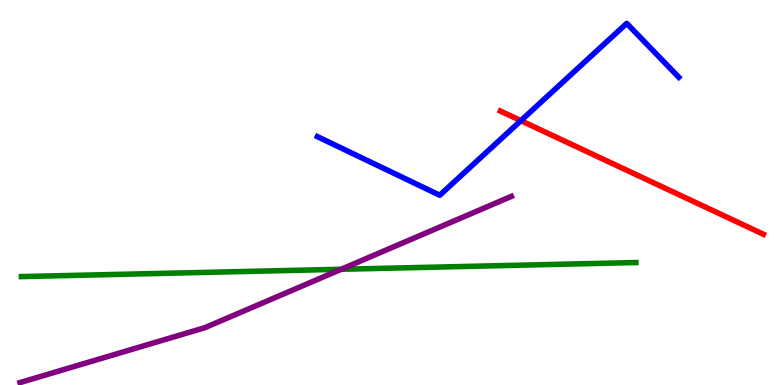[{'lines': ['blue', 'red'], 'intersections': [{'x': 6.72, 'y': 6.87}]}, {'lines': ['green', 'red'], 'intersections': []}, {'lines': ['purple', 'red'], 'intersections': []}, {'lines': ['blue', 'green'], 'intersections': []}, {'lines': ['blue', 'purple'], 'intersections': []}, {'lines': ['green', 'purple'], 'intersections': [{'x': 4.4, 'y': 3.01}]}]